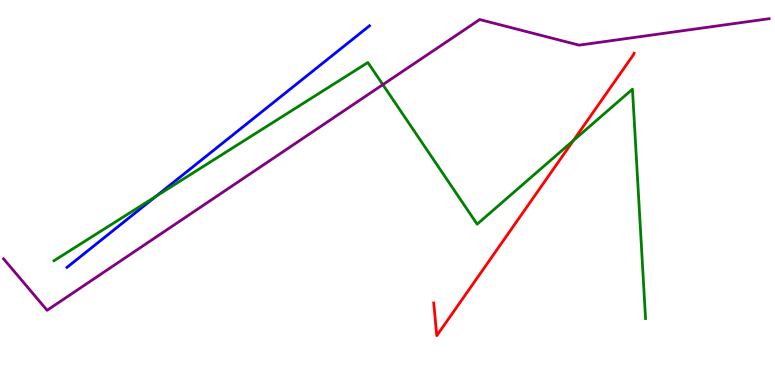[{'lines': ['blue', 'red'], 'intersections': []}, {'lines': ['green', 'red'], 'intersections': [{'x': 7.4, 'y': 6.35}]}, {'lines': ['purple', 'red'], 'intersections': []}, {'lines': ['blue', 'green'], 'intersections': [{'x': 2.01, 'y': 4.9}]}, {'lines': ['blue', 'purple'], 'intersections': []}, {'lines': ['green', 'purple'], 'intersections': [{'x': 4.94, 'y': 7.8}]}]